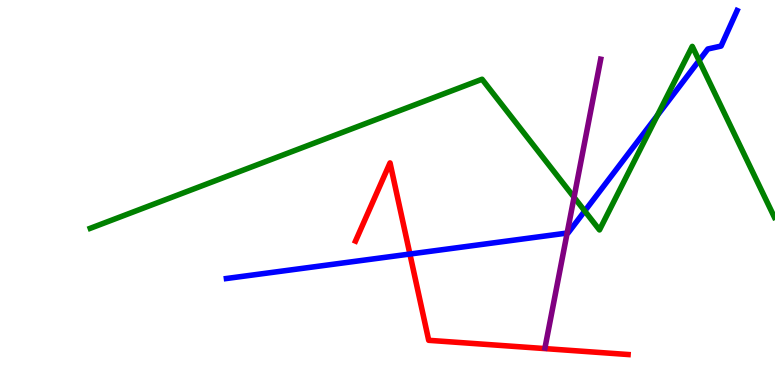[{'lines': ['blue', 'red'], 'intersections': [{'x': 5.29, 'y': 3.4}]}, {'lines': ['green', 'red'], 'intersections': []}, {'lines': ['purple', 'red'], 'intersections': []}, {'lines': ['blue', 'green'], 'intersections': [{'x': 7.55, 'y': 4.52}, {'x': 8.48, 'y': 7.0}, {'x': 9.02, 'y': 8.43}]}, {'lines': ['blue', 'purple'], 'intersections': [{'x': 7.32, 'y': 3.95}]}, {'lines': ['green', 'purple'], 'intersections': [{'x': 7.41, 'y': 4.88}]}]